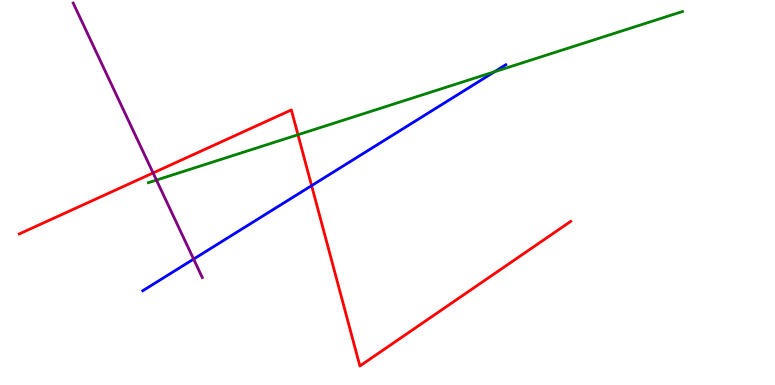[{'lines': ['blue', 'red'], 'intersections': [{'x': 4.02, 'y': 5.18}]}, {'lines': ['green', 'red'], 'intersections': [{'x': 3.84, 'y': 6.5}]}, {'lines': ['purple', 'red'], 'intersections': [{'x': 1.98, 'y': 5.51}]}, {'lines': ['blue', 'green'], 'intersections': [{'x': 6.38, 'y': 8.14}]}, {'lines': ['blue', 'purple'], 'intersections': [{'x': 2.5, 'y': 3.27}]}, {'lines': ['green', 'purple'], 'intersections': [{'x': 2.02, 'y': 5.32}]}]